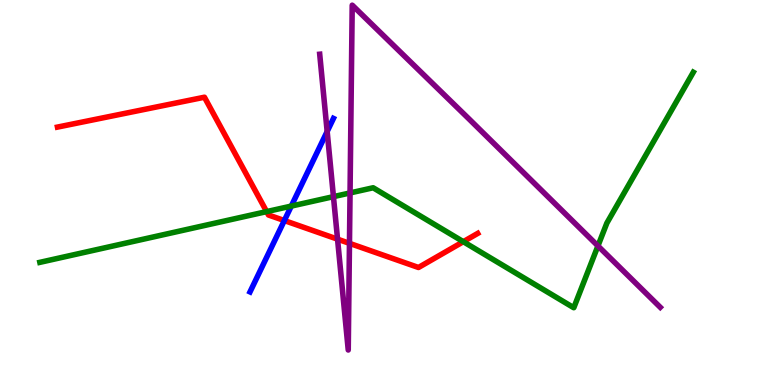[{'lines': ['blue', 'red'], 'intersections': [{'x': 3.67, 'y': 4.27}]}, {'lines': ['green', 'red'], 'intersections': [{'x': 3.44, 'y': 4.5}, {'x': 5.98, 'y': 3.72}]}, {'lines': ['purple', 'red'], 'intersections': [{'x': 4.36, 'y': 3.79}, {'x': 4.51, 'y': 3.68}]}, {'lines': ['blue', 'green'], 'intersections': [{'x': 3.76, 'y': 4.65}]}, {'lines': ['blue', 'purple'], 'intersections': [{'x': 4.22, 'y': 6.58}]}, {'lines': ['green', 'purple'], 'intersections': [{'x': 4.3, 'y': 4.89}, {'x': 4.52, 'y': 4.99}, {'x': 7.72, 'y': 3.61}]}]